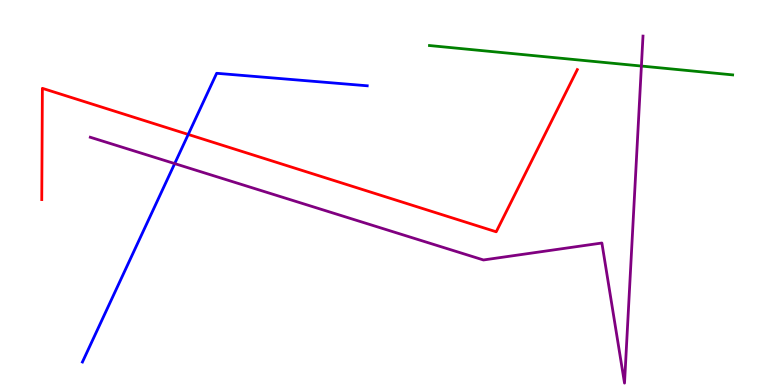[{'lines': ['blue', 'red'], 'intersections': [{'x': 2.43, 'y': 6.51}]}, {'lines': ['green', 'red'], 'intersections': []}, {'lines': ['purple', 'red'], 'intersections': []}, {'lines': ['blue', 'green'], 'intersections': []}, {'lines': ['blue', 'purple'], 'intersections': [{'x': 2.25, 'y': 5.75}]}, {'lines': ['green', 'purple'], 'intersections': [{'x': 8.28, 'y': 8.28}]}]